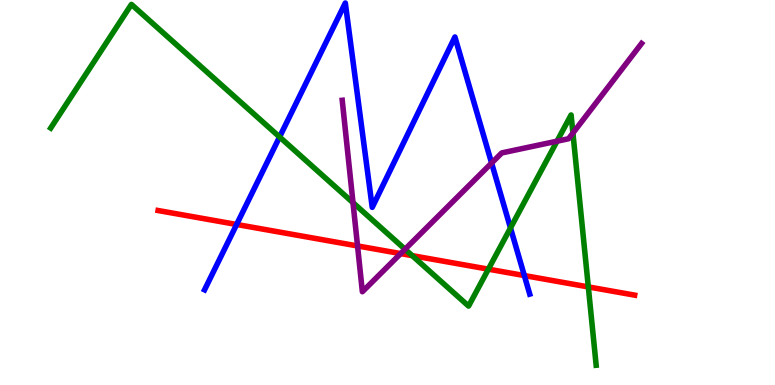[{'lines': ['blue', 'red'], 'intersections': [{'x': 3.05, 'y': 4.17}, {'x': 6.77, 'y': 2.84}]}, {'lines': ['green', 'red'], 'intersections': [{'x': 5.32, 'y': 3.36}, {'x': 6.3, 'y': 3.01}, {'x': 7.59, 'y': 2.55}]}, {'lines': ['purple', 'red'], 'intersections': [{'x': 4.61, 'y': 3.61}, {'x': 5.17, 'y': 3.41}]}, {'lines': ['blue', 'green'], 'intersections': [{'x': 3.61, 'y': 6.44}, {'x': 6.59, 'y': 4.08}]}, {'lines': ['blue', 'purple'], 'intersections': [{'x': 6.34, 'y': 5.77}]}, {'lines': ['green', 'purple'], 'intersections': [{'x': 4.55, 'y': 4.74}, {'x': 5.23, 'y': 3.53}, {'x': 7.19, 'y': 6.33}, {'x': 7.39, 'y': 6.54}]}]